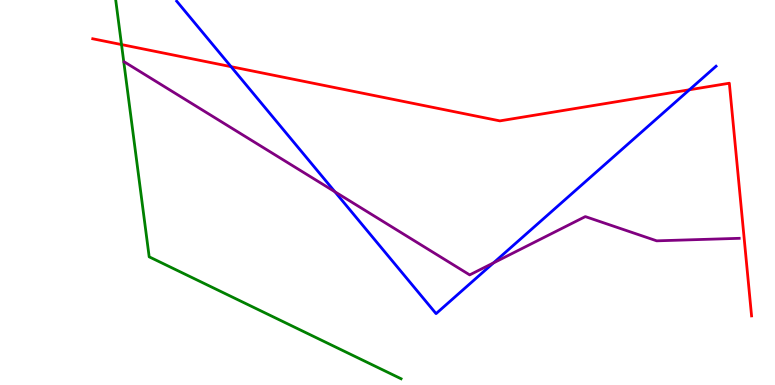[{'lines': ['blue', 'red'], 'intersections': [{'x': 2.98, 'y': 8.27}, {'x': 8.9, 'y': 7.67}]}, {'lines': ['green', 'red'], 'intersections': [{'x': 1.57, 'y': 8.84}]}, {'lines': ['purple', 'red'], 'intersections': []}, {'lines': ['blue', 'green'], 'intersections': []}, {'lines': ['blue', 'purple'], 'intersections': [{'x': 4.32, 'y': 5.02}, {'x': 6.37, 'y': 3.17}]}, {'lines': ['green', 'purple'], 'intersections': []}]